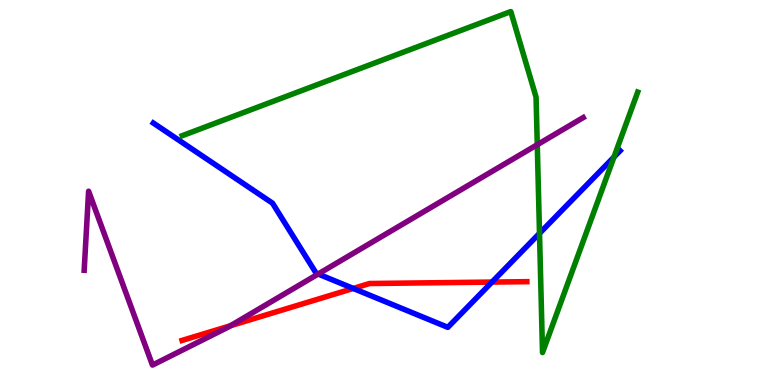[{'lines': ['blue', 'red'], 'intersections': [{'x': 4.56, 'y': 2.51}, {'x': 6.35, 'y': 2.67}]}, {'lines': ['green', 'red'], 'intersections': []}, {'lines': ['purple', 'red'], 'intersections': [{'x': 2.97, 'y': 1.54}]}, {'lines': ['blue', 'green'], 'intersections': [{'x': 6.96, 'y': 3.94}, {'x': 7.92, 'y': 5.92}]}, {'lines': ['blue', 'purple'], 'intersections': [{'x': 4.11, 'y': 2.88}]}, {'lines': ['green', 'purple'], 'intersections': [{'x': 6.93, 'y': 6.24}]}]